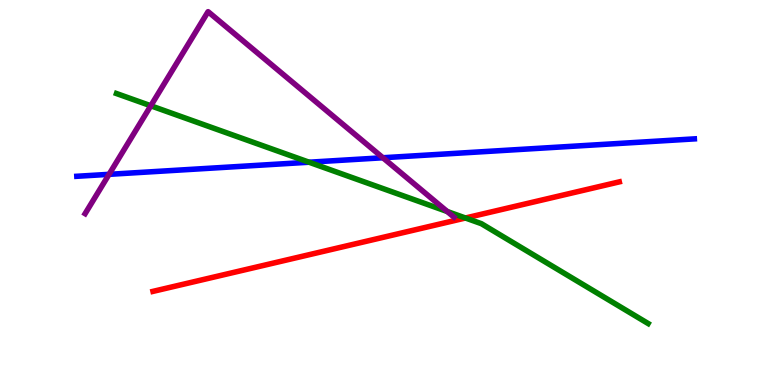[{'lines': ['blue', 'red'], 'intersections': []}, {'lines': ['green', 'red'], 'intersections': [{'x': 6.01, 'y': 4.34}]}, {'lines': ['purple', 'red'], 'intersections': []}, {'lines': ['blue', 'green'], 'intersections': [{'x': 3.99, 'y': 5.79}]}, {'lines': ['blue', 'purple'], 'intersections': [{'x': 1.41, 'y': 5.47}, {'x': 4.94, 'y': 5.9}]}, {'lines': ['green', 'purple'], 'intersections': [{'x': 1.95, 'y': 7.25}, {'x': 5.77, 'y': 4.51}]}]